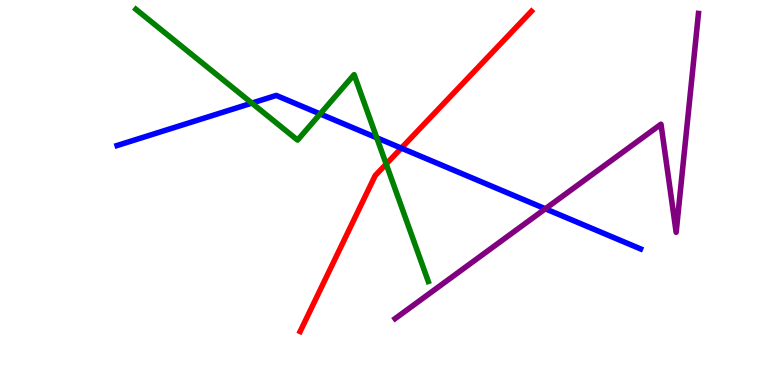[{'lines': ['blue', 'red'], 'intersections': [{'x': 5.18, 'y': 6.15}]}, {'lines': ['green', 'red'], 'intersections': [{'x': 4.98, 'y': 5.74}]}, {'lines': ['purple', 'red'], 'intersections': []}, {'lines': ['blue', 'green'], 'intersections': [{'x': 3.25, 'y': 7.32}, {'x': 4.13, 'y': 7.04}, {'x': 4.86, 'y': 6.42}]}, {'lines': ['blue', 'purple'], 'intersections': [{'x': 7.04, 'y': 4.58}]}, {'lines': ['green', 'purple'], 'intersections': []}]